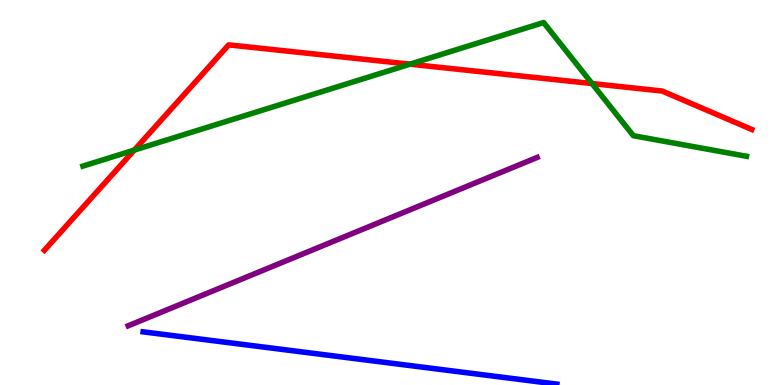[{'lines': ['blue', 'red'], 'intersections': []}, {'lines': ['green', 'red'], 'intersections': [{'x': 1.73, 'y': 6.1}, {'x': 5.29, 'y': 8.33}, {'x': 7.64, 'y': 7.83}]}, {'lines': ['purple', 'red'], 'intersections': []}, {'lines': ['blue', 'green'], 'intersections': []}, {'lines': ['blue', 'purple'], 'intersections': []}, {'lines': ['green', 'purple'], 'intersections': []}]